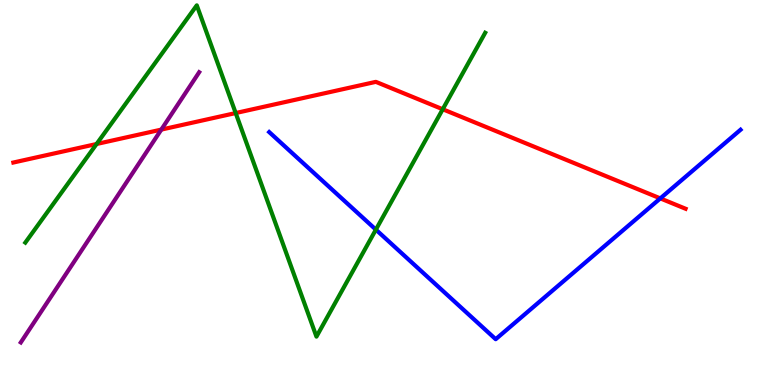[{'lines': ['blue', 'red'], 'intersections': [{'x': 8.52, 'y': 4.85}]}, {'lines': ['green', 'red'], 'intersections': [{'x': 1.25, 'y': 6.26}, {'x': 3.04, 'y': 7.06}, {'x': 5.71, 'y': 7.16}]}, {'lines': ['purple', 'red'], 'intersections': [{'x': 2.08, 'y': 6.63}]}, {'lines': ['blue', 'green'], 'intersections': [{'x': 4.85, 'y': 4.04}]}, {'lines': ['blue', 'purple'], 'intersections': []}, {'lines': ['green', 'purple'], 'intersections': []}]